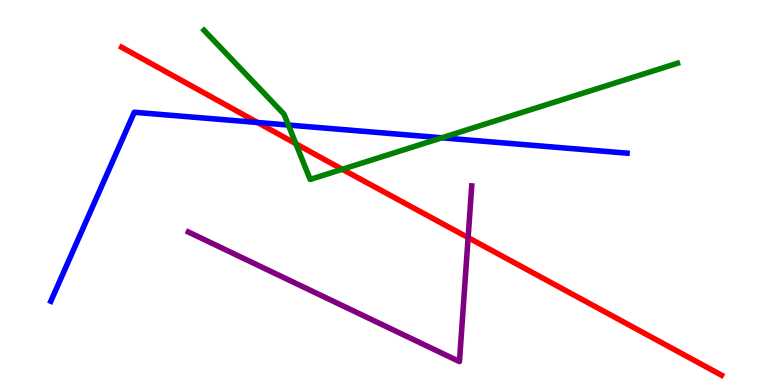[{'lines': ['blue', 'red'], 'intersections': [{'x': 3.32, 'y': 6.82}]}, {'lines': ['green', 'red'], 'intersections': [{'x': 3.82, 'y': 6.27}, {'x': 4.42, 'y': 5.6}]}, {'lines': ['purple', 'red'], 'intersections': [{'x': 6.04, 'y': 3.83}]}, {'lines': ['blue', 'green'], 'intersections': [{'x': 3.72, 'y': 6.75}, {'x': 5.7, 'y': 6.42}]}, {'lines': ['blue', 'purple'], 'intersections': []}, {'lines': ['green', 'purple'], 'intersections': []}]